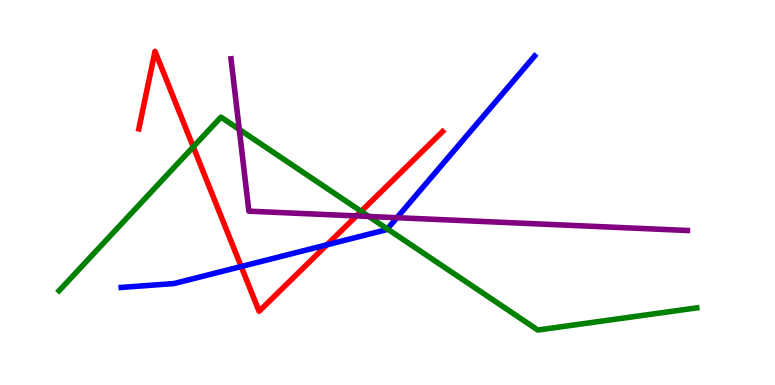[{'lines': ['blue', 'red'], 'intersections': [{'x': 3.11, 'y': 3.08}, {'x': 4.22, 'y': 3.64}]}, {'lines': ['green', 'red'], 'intersections': [{'x': 2.49, 'y': 6.19}, {'x': 4.66, 'y': 4.51}]}, {'lines': ['purple', 'red'], 'intersections': [{'x': 4.6, 'y': 4.39}]}, {'lines': ['blue', 'green'], 'intersections': [{'x': 5.0, 'y': 4.05}]}, {'lines': ['blue', 'purple'], 'intersections': [{'x': 5.12, 'y': 4.35}]}, {'lines': ['green', 'purple'], 'intersections': [{'x': 3.09, 'y': 6.64}, {'x': 4.76, 'y': 4.38}]}]